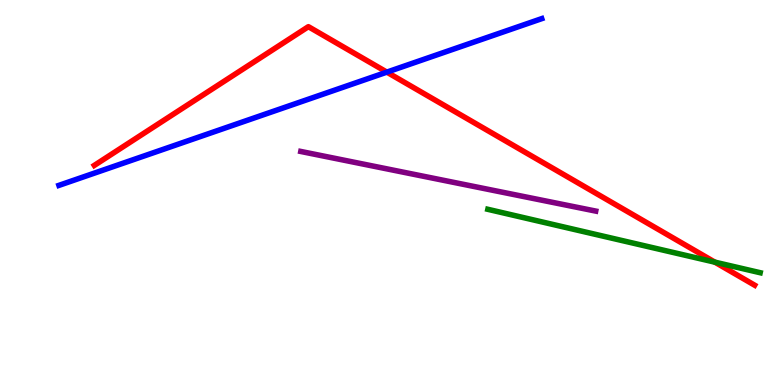[{'lines': ['blue', 'red'], 'intersections': [{'x': 4.99, 'y': 8.13}]}, {'lines': ['green', 'red'], 'intersections': [{'x': 9.22, 'y': 3.19}]}, {'lines': ['purple', 'red'], 'intersections': []}, {'lines': ['blue', 'green'], 'intersections': []}, {'lines': ['blue', 'purple'], 'intersections': []}, {'lines': ['green', 'purple'], 'intersections': []}]